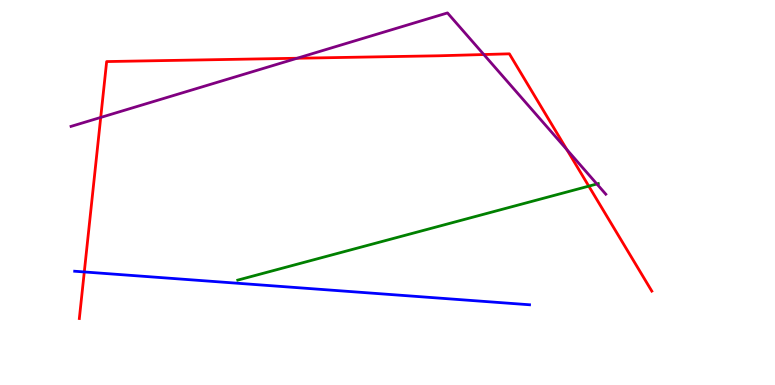[{'lines': ['blue', 'red'], 'intersections': [{'x': 1.09, 'y': 2.94}]}, {'lines': ['green', 'red'], 'intersections': [{'x': 7.6, 'y': 5.17}]}, {'lines': ['purple', 'red'], 'intersections': [{'x': 1.3, 'y': 6.95}, {'x': 3.83, 'y': 8.49}, {'x': 6.24, 'y': 8.58}, {'x': 7.31, 'y': 6.11}]}, {'lines': ['blue', 'green'], 'intersections': []}, {'lines': ['blue', 'purple'], 'intersections': []}, {'lines': ['green', 'purple'], 'intersections': [{'x': 7.7, 'y': 5.22}]}]